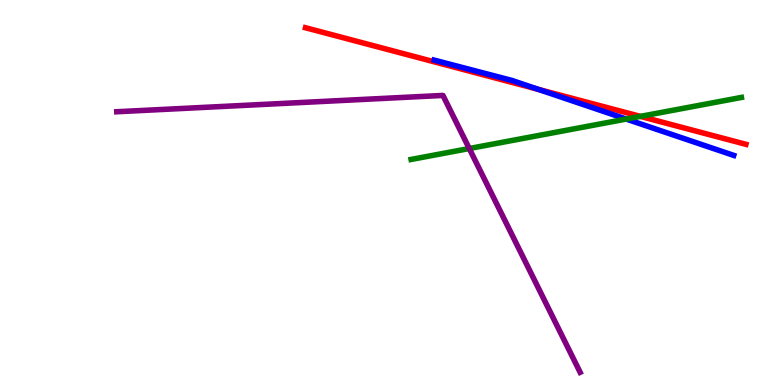[{'lines': ['blue', 'red'], 'intersections': [{'x': 6.95, 'y': 7.68}]}, {'lines': ['green', 'red'], 'intersections': [{'x': 8.26, 'y': 6.98}]}, {'lines': ['purple', 'red'], 'intersections': []}, {'lines': ['blue', 'green'], 'intersections': [{'x': 8.08, 'y': 6.91}]}, {'lines': ['blue', 'purple'], 'intersections': []}, {'lines': ['green', 'purple'], 'intersections': [{'x': 6.05, 'y': 6.14}]}]